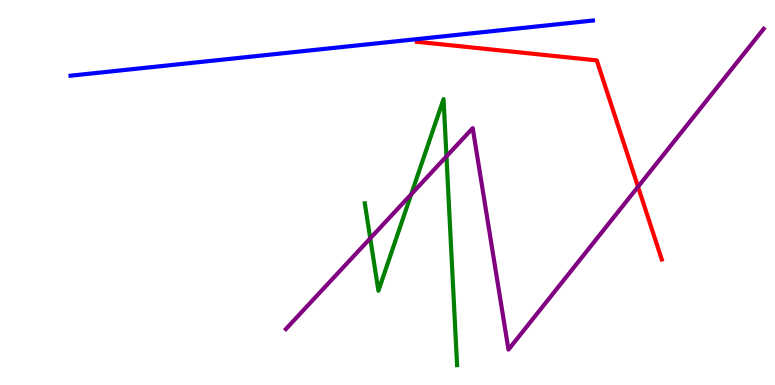[{'lines': ['blue', 'red'], 'intersections': []}, {'lines': ['green', 'red'], 'intersections': []}, {'lines': ['purple', 'red'], 'intersections': [{'x': 8.23, 'y': 5.15}]}, {'lines': ['blue', 'green'], 'intersections': []}, {'lines': ['blue', 'purple'], 'intersections': []}, {'lines': ['green', 'purple'], 'intersections': [{'x': 4.78, 'y': 3.81}, {'x': 5.31, 'y': 4.95}, {'x': 5.76, 'y': 5.94}]}]